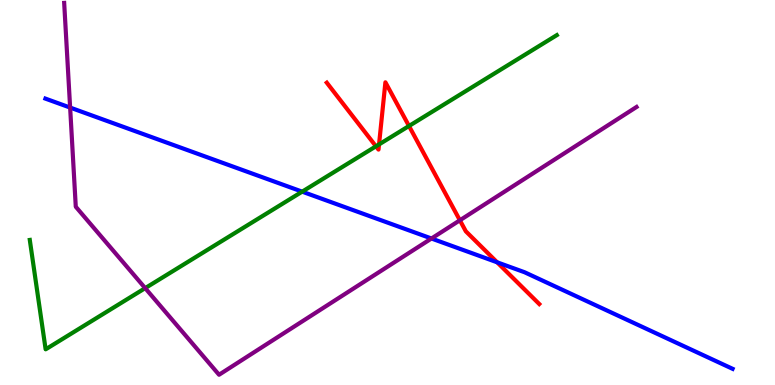[{'lines': ['blue', 'red'], 'intersections': [{'x': 6.41, 'y': 3.19}]}, {'lines': ['green', 'red'], 'intersections': [{'x': 4.85, 'y': 6.2}, {'x': 4.89, 'y': 6.25}, {'x': 5.28, 'y': 6.73}]}, {'lines': ['purple', 'red'], 'intersections': [{'x': 5.93, 'y': 4.28}]}, {'lines': ['blue', 'green'], 'intersections': [{'x': 3.9, 'y': 5.02}]}, {'lines': ['blue', 'purple'], 'intersections': [{'x': 0.905, 'y': 7.21}, {'x': 5.57, 'y': 3.81}]}, {'lines': ['green', 'purple'], 'intersections': [{'x': 1.87, 'y': 2.52}]}]